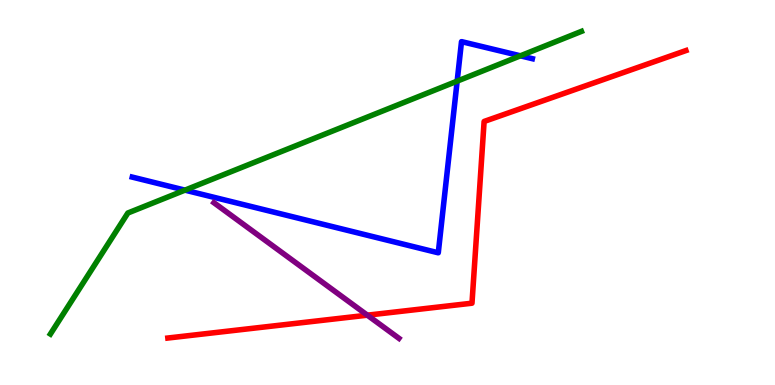[{'lines': ['blue', 'red'], 'intersections': []}, {'lines': ['green', 'red'], 'intersections': []}, {'lines': ['purple', 'red'], 'intersections': [{'x': 4.74, 'y': 1.81}]}, {'lines': ['blue', 'green'], 'intersections': [{'x': 2.39, 'y': 5.06}, {'x': 5.9, 'y': 7.89}, {'x': 6.72, 'y': 8.55}]}, {'lines': ['blue', 'purple'], 'intersections': []}, {'lines': ['green', 'purple'], 'intersections': []}]